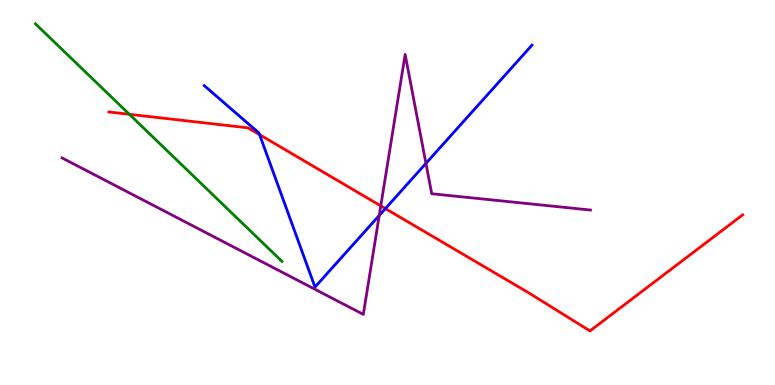[{'lines': ['blue', 'red'], 'intersections': [{'x': 3.35, 'y': 6.5}, {'x': 4.97, 'y': 4.58}]}, {'lines': ['green', 'red'], 'intersections': [{'x': 1.67, 'y': 7.03}]}, {'lines': ['purple', 'red'], 'intersections': [{'x': 4.91, 'y': 4.65}]}, {'lines': ['blue', 'green'], 'intersections': []}, {'lines': ['blue', 'purple'], 'intersections': [{'x': 4.89, 'y': 4.4}, {'x': 5.5, 'y': 5.76}]}, {'lines': ['green', 'purple'], 'intersections': []}]